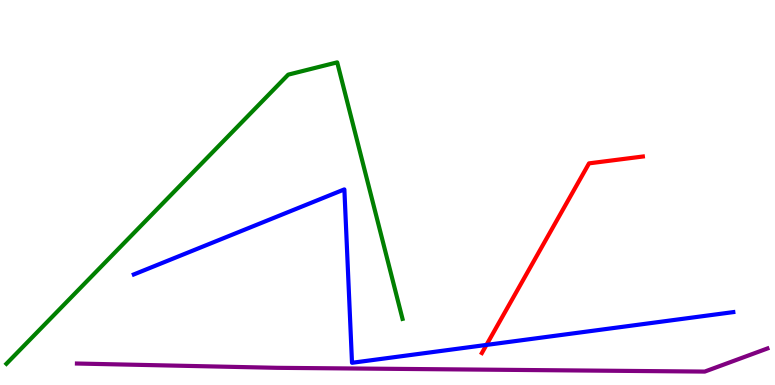[{'lines': ['blue', 'red'], 'intersections': [{'x': 6.28, 'y': 1.04}]}, {'lines': ['green', 'red'], 'intersections': []}, {'lines': ['purple', 'red'], 'intersections': []}, {'lines': ['blue', 'green'], 'intersections': []}, {'lines': ['blue', 'purple'], 'intersections': []}, {'lines': ['green', 'purple'], 'intersections': []}]